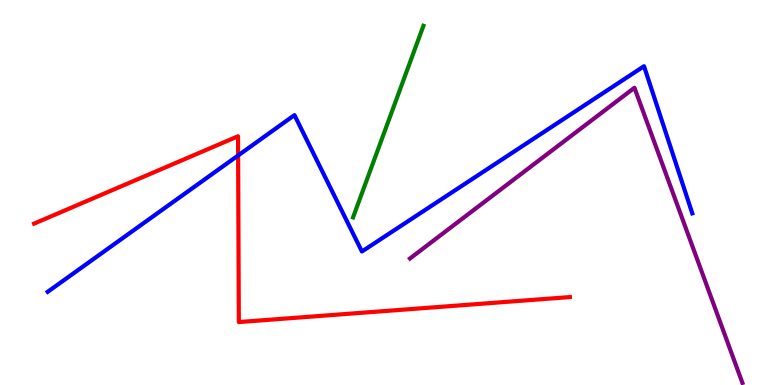[{'lines': ['blue', 'red'], 'intersections': [{'x': 3.07, 'y': 5.96}]}, {'lines': ['green', 'red'], 'intersections': []}, {'lines': ['purple', 'red'], 'intersections': []}, {'lines': ['blue', 'green'], 'intersections': []}, {'lines': ['blue', 'purple'], 'intersections': []}, {'lines': ['green', 'purple'], 'intersections': []}]